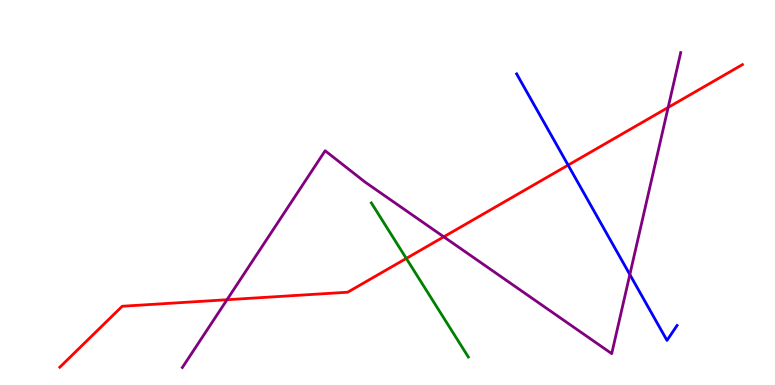[{'lines': ['blue', 'red'], 'intersections': [{'x': 7.33, 'y': 5.71}]}, {'lines': ['green', 'red'], 'intersections': [{'x': 5.24, 'y': 3.29}]}, {'lines': ['purple', 'red'], 'intersections': [{'x': 2.93, 'y': 2.21}, {'x': 5.73, 'y': 3.85}, {'x': 8.62, 'y': 7.21}]}, {'lines': ['blue', 'green'], 'intersections': []}, {'lines': ['blue', 'purple'], 'intersections': [{'x': 8.13, 'y': 2.87}]}, {'lines': ['green', 'purple'], 'intersections': []}]